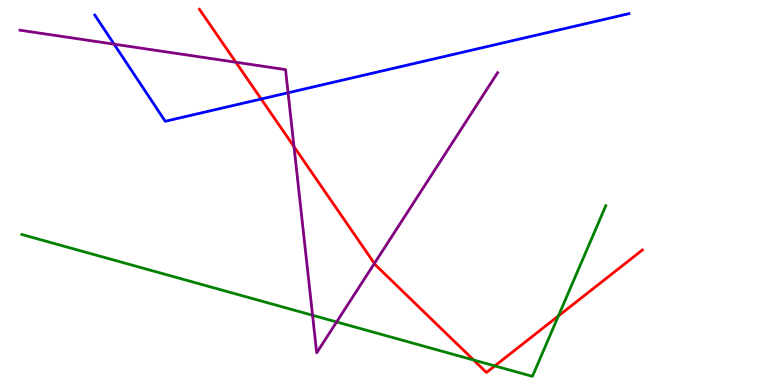[{'lines': ['blue', 'red'], 'intersections': [{'x': 3.37, 'y': 7.43}]}, {'lines': ['green', 'red'], 'intersections': [{'x': 6.11, 'y': 0.649}, {'x': 6.38, 'y': 0.496}, {'x': 7.21, 'y': 1.79}]}, {'lines': ['purple', 'red'], 'intersections': [{'x': 3.04, 'y': 8.38}, {'x': 3.79, 'y': 6.19}, {'x': 4.83, 'y': 3.16}]}, {'lines': ['blue', 'green'], 'intersections': []}, {'lines': ['blue', 'purple'], 'intersections': [{'x': 1.47, 'y': 8.85}, {'x': 3.72, 'y': 7.59}]}, {'lines': ['green', 'purple'], 'intersections': [{'x': 4.03, 'y': 1.81}, {'x': 4.34, 'y': 1.64}]}]